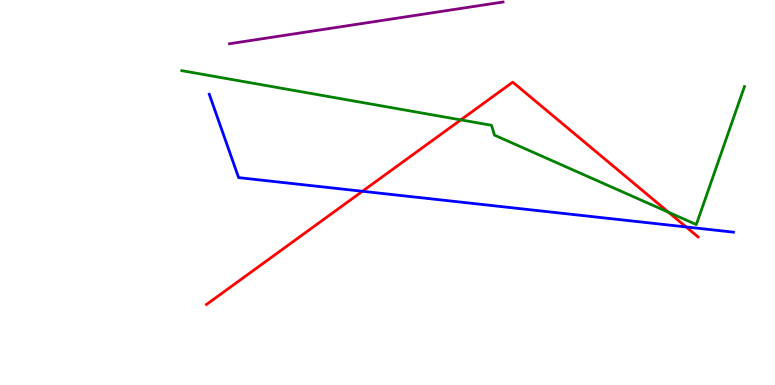[{'lines': ['blue', 'red'], 'intersections': [{'x': 4.68, 'y': 5.03}, {'x': 8.85, 'y': 4.11}]}, {'lines': ['green', 'red'], 'intersections': [{'x': 5.95, 'y': 6.89}, {'x': 8.63, 'y': 4.49}]}, {'lines': ['purple', 'red'], 'intersections': []}, {'lines': ['blue', 'green'], 'intersections': []}, {'lines': ['blue', 'purple'], 'intersections': []}, {'lines': ['green', 'purple'], 'intersections': []}]